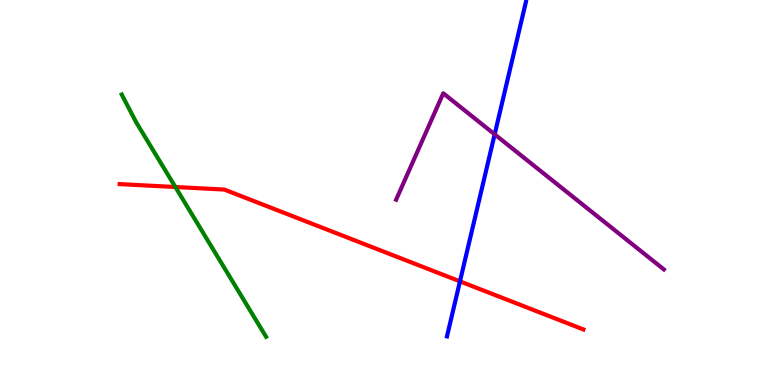[{'lines': ['blue', 'red'], 'intersections': [{'x': 5.94, 'y': 2.69}]}, {'lines': ['green', 'red'], 'intersections': [{'x': 2.26, 'y': 5.14}]}, {'lines': ['purple', 'red'], 'intersections': []}, {'lines': ['blue', 'green'], 'intersections': []}, {'lines': ['blue', 'purple'], 'intersections': [{'x': 6.38, 'y': 6.51}]}, {'lines': ['green', 'purple'], 'intersections': []}]